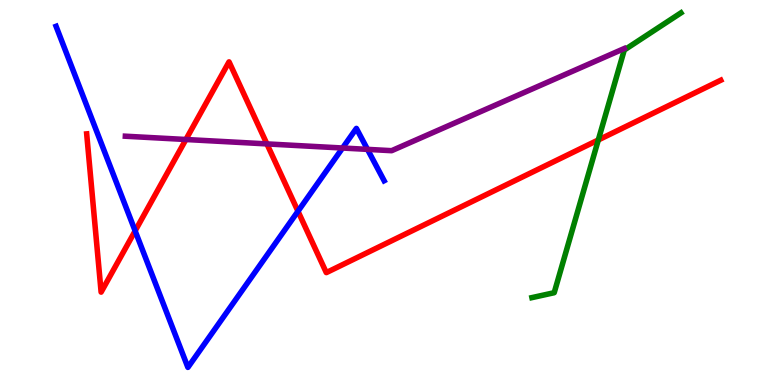[{'lines': ['blue', 'red'], 'intersections': [{'x': 1.74, 'y': 4.0}, {'x': 3.84, 'y': 4.51}]}, {'lines': ['green', 'red'], 'intersections': [{'x': 7.72, 'y': 6.36}]}, {'lines': ['purple', 'red'], 'intersections': [{'x': 2.4, 'y': 6.38}, {'x': 3.44, 'y': 6.26}]}, {'lines': ['blue', 'green'], 'intersections': []}, {'lines': ['blue', 'purple'], 'intersections': [{'x': 4.42, 'y': 6.16}, {'x': 4.74, 'y': 6.12}]}, {'lines': ['green', 'purple'], 'intersections': []}]